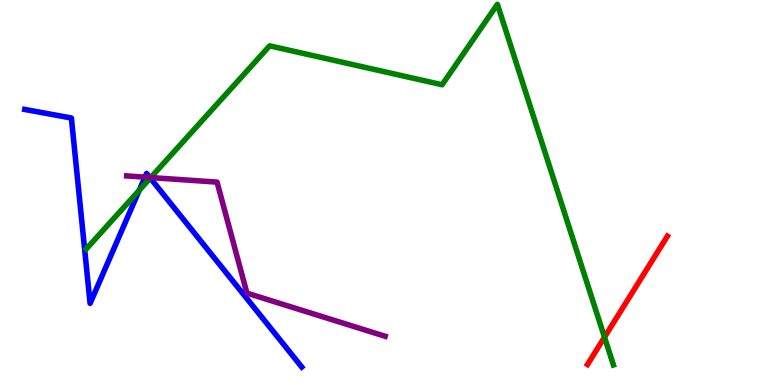[{'lines': ['blue', 'red'], 'intersections': []}, {'lines': ['green', 'red'], 'intersections': [{'x': 7.8, 'y': 1.24}]}, {'lines': ['purple', 'red'], 'intersections': []}, {'lines': ['blue', 'green'], 'intersections': [{'x': 1.8, 'y': 5.06}, {'x': 1.94, 'y': 5.38}]}, {'lines': ['blue', 'purple'], 'intersections': [{'x': 1.87, 'y': 5.4}, {'x': 1.93, 'y': 5.39}]}, {'lines': ['green', 'purple'], 'intersections': [{'x': 1.94, 'y': 5.39}]}]